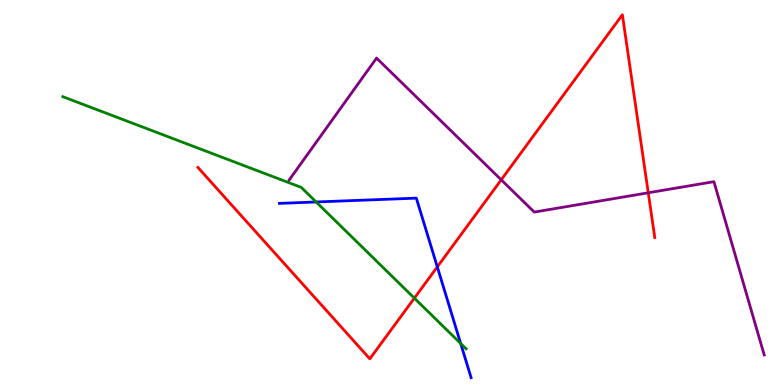[{'lines': ['blue', 'red'], 'intersections': [{'x': 5.64, 'y': 3.07}]}, {'lines': ['green', 'red'], 'intersections': [{'x': 5.35, 'y': 2.26}]}, {'lines': ['purple', 'red'], 'intersections': [{'x': 6.47, 'y': 5.33}, {'x': 8.36, 'y': 4.99}]}, {'lines': ['blue', 'green'], 'intersections': [{'x': 4.08, 'y': 4.75}, {'x': 5.94, 'y': 1.08}]}, {'lines': ['blue', 'purple'], 'intersections': []}, {'lines': ['green', 'purple'], 'intersections': []}]